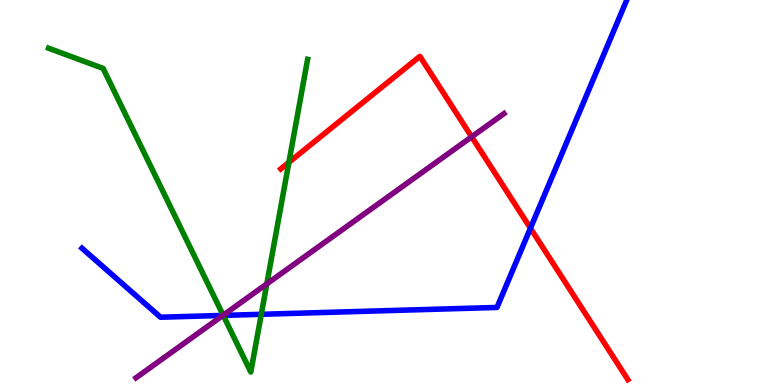[{'lines': ['blue', 'red'], 'intersections': [{'x': 6.84, 'y': 4.07}]}, {'lines': ['green', 'red'], 'intersections': [{'x': 3.73, 'y': 5.78}]}, {'lines': ['purple', 'red'], 'intersections': [{'x': 6.09, 'y': 6.45}]}, {'lines': ['blue', 'green'], 'intersections': [{'x': 2.88, 'y': 1.81}, {'x': 3.37, 'y': 1.84}]}, {'lines': ['blue', 'purple'], 'intersections': [{'x': 2.88, 'y': 1.81}]}, {'lines': ['green', 'purple'], 'intersections': [{'x': 2.88, 'y': 1.81}, {'x': 3.44, 'y': 2.63}]}]